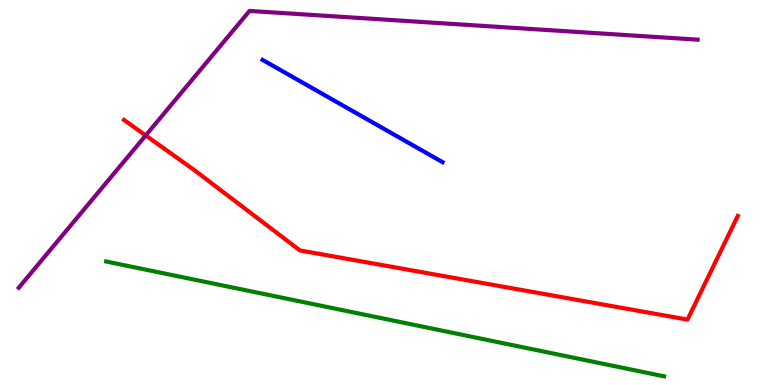[{'lines': ['blue', 'red'], 'intersections': []}, {'lines': ['green', 'red'], 'intersections': []}, {'lines': ['purple', 'red'], 'intersections': [{'x': 1.88, 'y': 6.48}]}, {'lines': ['blue', 'green'], 'intersections': []}, {'lines': ['blue', 'purple'], 'intersections': []}, {'lines': ['green', 'purple'], 'intersections': []}]